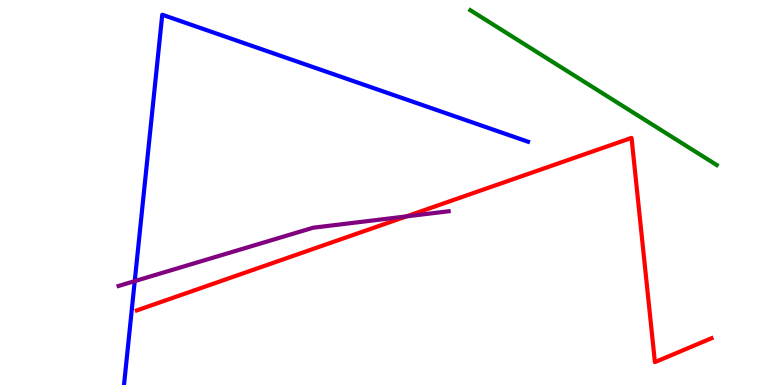[{'lines': ['blue', 'red'], 'intersections': []}, {'lines': ['green', 'red'], 'intersections': []}, {'lines': ['purple', 'red'], 'intersections': [{'x': 5.24, 'y': 4.38}]}, {'lines': ['blue', 'green'], 'intersections': []}, {'lines': ['blue', 'purple'], 'intersections': [{'x': 1.74, 'y': 2.7}]}, {'lines': ['green', 'purple'], 'intersections': []}]